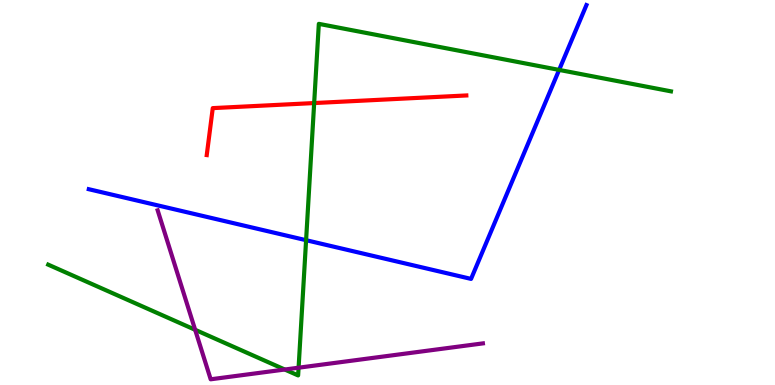[{'lines': ['blue', 'red'], 'intersections': []}, {'lines': ['green', 'red'], 'intersections': [{'x': 4.05, 'y': 7.32}]}, {'lines': ['purple', 'red'], 'intersections': []}, {'lines': ['blue', 'green'], 'intersections': [{'x': 3.95, 'y': 3.76}, {'x': 7.21, 'y': 8.18}]}, {'lines': ['blue', 'purple'], 'intersections': []}, {'lines': ['green', 'purple'], 'intersections': [{'x': 2.52, 'y': 1.43}, {'x': 3.67, 'y': 0.402}, {'x': 3.85, 'y': 0.449}]}]